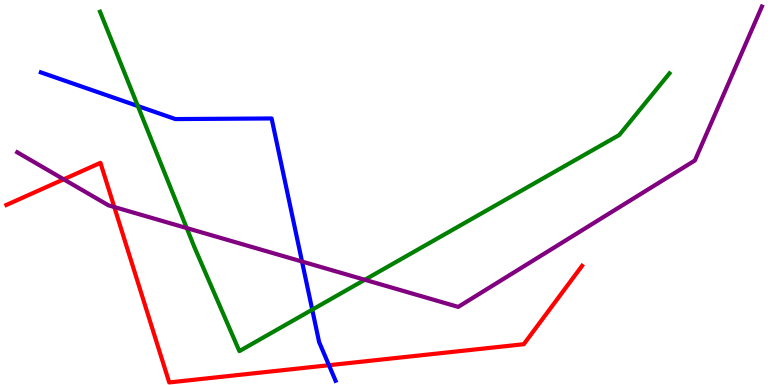[{'lines': ['blue', 'red'], 'intersections': [{'x': 4.24, 'y': 0.514}]}, {'lines': ['green', 'red'], 'intersections': []}, {'lines': ['purple', 'red'], 'intersections': [{'x': 0.822, 'y': 5.34}, {'x': 1.47, 'y': 4.62}]}, {'lines': ['blue', 'green'], 'intersections': [{'x': 1.78, 'y': 7.25}, {'x': 4.03, 'y': 1.96}]}, {'lines': ['blue', 'purple'], 'intersections': [{'x': 3.9, 'y': 3.21}]}, {'lines': ['green', 'purple'], 'intersections': [{'x': 2.41, 'y': 4.08}, {'x': 4.71, 'y': 2.73}]}]